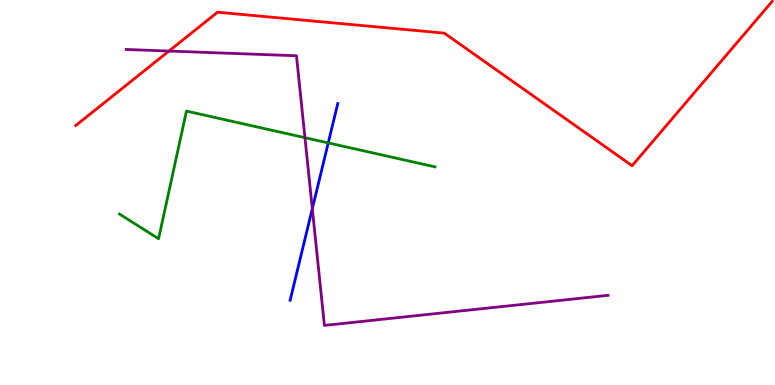[{'lines': ['blue', 'red'], 'intersections': []}, {'lines': ['green', 'red'], 'intersections': []}, {'lines': ['purple', 'red'], 'intersections': [{'x': 2.18, 'y': 8.67}]}, {'lines': ['blue', 'green'], 'intersections': [{'x': 4.24, 'y': 6.29}]}, {'lines': ['blue', 'purple'], 'intersections': [{'x': 4.03, 'y': 4.58}]}, {'lines': ['green', 'purple'], 'intersections': [{'x': 3.93, 'y': 6.42}]}]